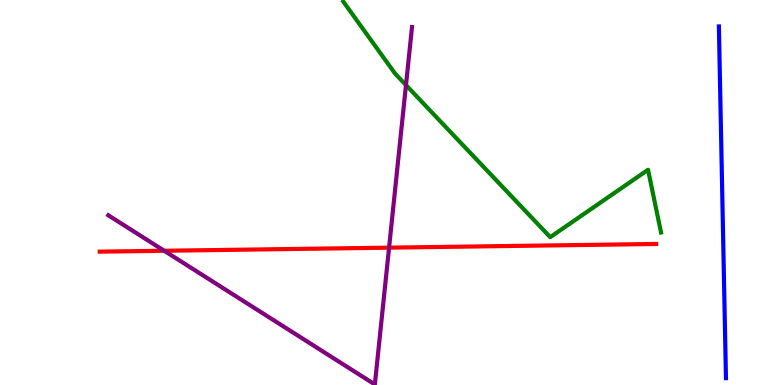[{'lines': ['blue', 'red'], 'intersections': []}, {'lines': ['green', 'red'], 'intersections': []}, {'lines': ['purple', 'red'], 'intersections': [{'x': 2.12, 'y': 3.49}, {'x': 5.02, 'y': 3.57}]}, {'lines': ['blue', 'green'], 'intersections': []}, {'lines': ['blue', 'purple'], 'intersections': []}, {'lines': ['green', 'purple'], 'intersections': [{'x': 5.24, 'y': 7.79}]}]